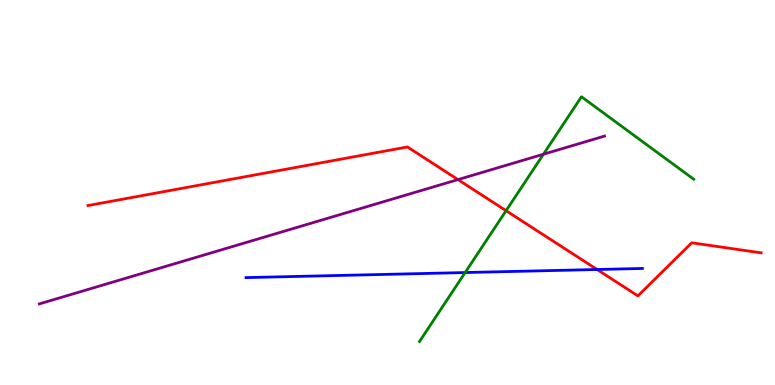[{'lines': ['blue', 'red'], 'intersections': [{'x': 7.7, 'y': 3.0}]}, {'lines': ['green', 'red'], 'intersections': [{'x': 6.53, 'y': 4.53}]}, {'lines': ['purple', 'red'], 'intersections': [{'x': 5.91, 'y': 5.33}]}, {'lines': ['blue', 'green'], 'intersections': [{'x': 6.0, 'y': 2.92}]}, {'lines': ['blue', 'purple'], 'intersections': []}, {'lines': ['green', 'purple'], 'intersections': [{'x': 7.01, 'y': 5.99}]}]